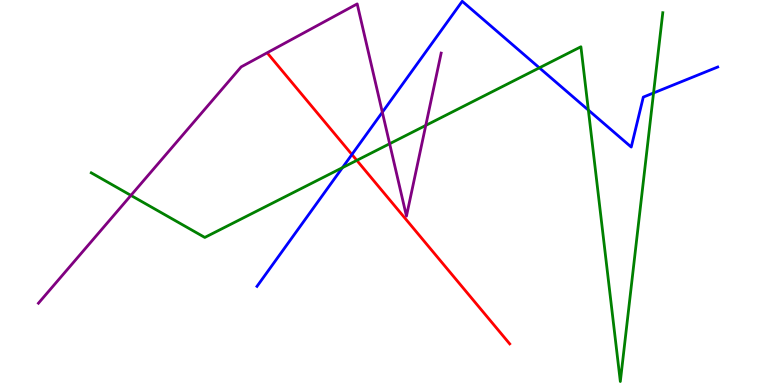[{'lines': ['blue', 'red'], 'intersections': [{'x': 4.54, 'y': 5.99}]}, {'lines': ['green', 'red'], 'intersections': [{'x': 4.6, 'y': 5.83}]}, {'lines': ['purple', 'red'], 'intersections': []}, {'lines': ['blue', 'green'], 'intersections': [{'x': 4.42, 'y': 5.65}, {'x': 6.96, 'y': 8.24}, {'x': 7.59, 'y': 7.14}, {'x': 8.43, 'y': 7.59}]}, {'lines': ['blue', 'purple'], 'intersections': [{'x': 4.93, 'y': 7.08}]}, {'lines': ['green', 'purple'], 'intersections': [{'x': 1.69, 'y': 4.92}, {'x': 5.03, 'y': 6.27}, {'x': 5.49, 'y': 6.74}]}]